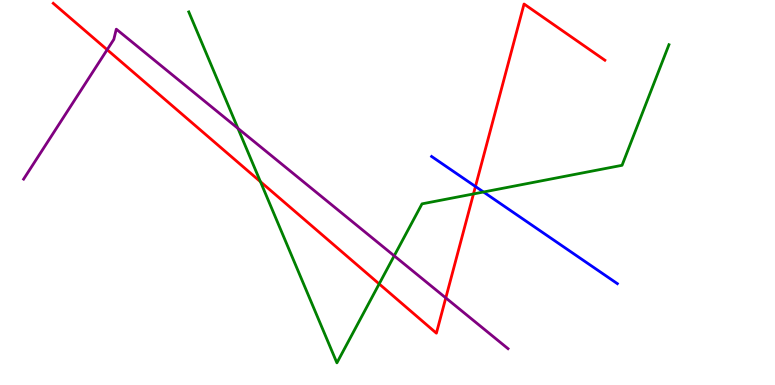[{'lines': ['blue', 'red'], 'intersections': [{'x': 6.13, 'y': 5.16}]}, {'lines': ['green', 'red'], 'intersections': [{'x': 3.36, 'y': 5.28}, {'x': 4.89, 'y': 2.63}, {'x': 6.11, 'y': 4.96}]}, {'lines': ['purple', 'red'], 'intersections': [{'x': 1.38, 'y': 8.71}, {'x': 5.75, 'y': 2.26}]}, {'lines': ['blue', 'green'], 'intersections': [{'x': 6.24, 'y': 5.01}]}, {'lines': ['blue', 'purple'], 'intersections': []}, {'lines': ['green', 'purple'], 'intersections': [{'x': 3.07, 'y': 6.67}, {'x': 5.09, 'y': 3.36}]}]